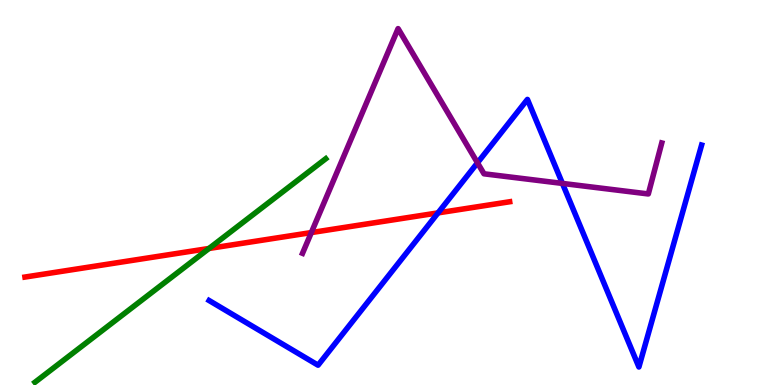[{'lines': ['blue', 'red'], 'intersections': [{'x': 5.65, 'y': 4.47}]}, {'lines': ['green', 'red'], 'intersections': [{'x': 2.7, 'y': 3.55}]}, {'lines': ['purple', 'red'], 'intersections': [{'x': 4.02, 'y': 3.96}]}, {'lines': ['blue', 'green'], 'intersections': []}, {'lines': ['blue', 'purple'], 'intersections': [{'x': 6.16, 'y': 5.77}, {'x': 7.26, 'y': 5.24}]}, {'lines': ['green', 'purple'], 'intersections': []}]